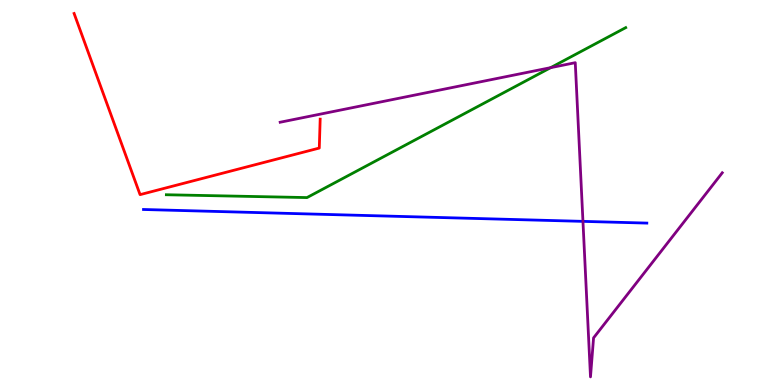[{'lines': ['blue', 'red'], 'intersections': []}, {'lines': ['green', 'red'], 'intersections': []}, {'lines': ['purple', 'red'], 'intersections': []}, {'lines': ['blue', 'green'], 'intersections': []}, {'lines': ['blue', 'purple'], 'intersections': [{'x': 7.52, 'y': 4.25}]}, {'lines': ['green', 'purple'], 'intersections': [{'x': 7.11, 'y': 8.24}]}]